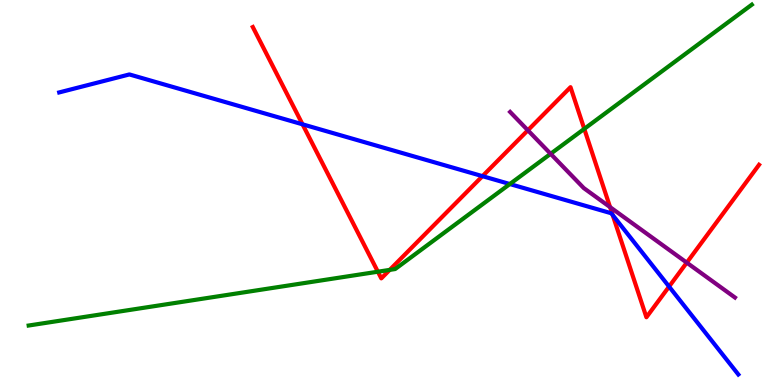[{'lines': ['blue', 'red'], 'intersections': [{'x': 3.9, 'y': 6.77}, {'x': 6.23, 'y': 5.42}, {'x': 7.91, 'y': 4.42}, {'x': 8.63, 'y': 2.56}]}, {'lines': ['green', 'red'], 'intersections': [{'x': 4.88, 'y': 2.94}, {'x': 5.03, 'y': 2.99}, {'x': 7.54, 'y': 6.65}]}, {'lines': ['purple', 'red'], 'intersections': [{'x': 6.81, 'y': 6.62}, {'x': 7.87, 'y': 4.62}, {'x': 8.86, 'y': 3.18}]}, {'lines': ['blue', 'green'], 'intersections': [{'x': 6.58, 'y': 5.22}]}, {'lines': ['blue', 'purple'], 'intersections': []}, {'lines': ['green', 'purple'], 'intersections': [{'x': 7.1, 'y': 6.0}]}]